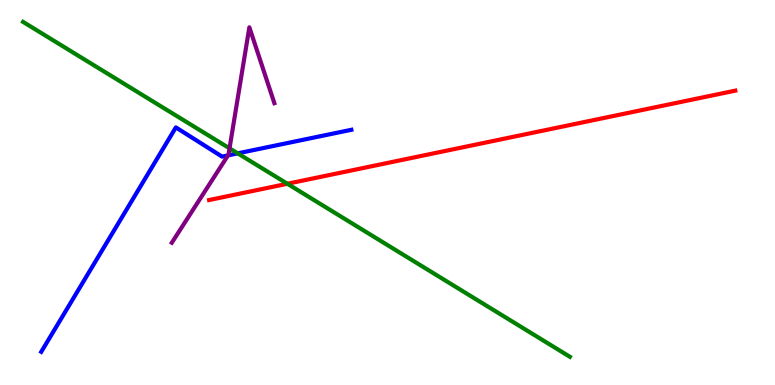[{'lines': ['blue', 'red'], 'intersections': []}, {'lines': ['green', 'red'], 'intersections': [{'x': 3.71, 'y': 5.23}]}, {'lines': ['purple', 'red'], 'intersections': []}, {'lines': ['blue', 'green'], 'intersections': [{'x': 3.07, 'y': 6.02}]}, {'lines': ['blue', 'purple'], 'intersections': [{'x': 2.94, 'y': 5.96}]}, {'lines': ['green', 'purple'], 'intersections': [{'x': 2.96, 'y': 6.15}]}]